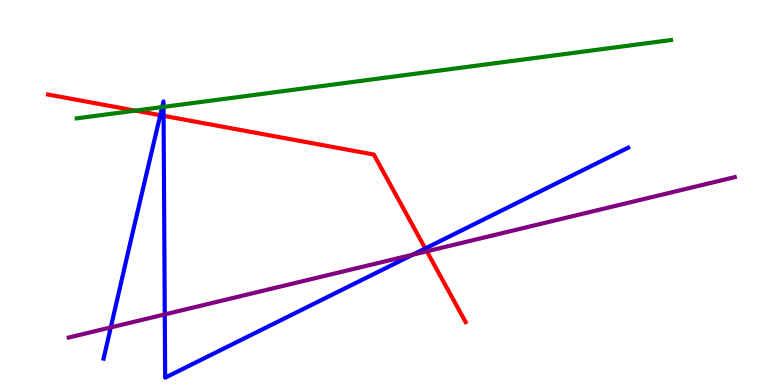[{'lines': ['blue', 'red'], 'intersections': [{'x': 2.07, 'y': 7.01}, {'x': 2.11, 'y': 6.99}, {'x': 5.49, 'y': 3.55}]}, {'lines': ['green', 'red'], 'intersections': [{'x': 1.75, 'y': 7.13}]}, {'lines': ['purple', 'red'], 'intersections': [{'x': 5.51, 'y': 3.47}]}, {'lines': ['blue', 'green'], 'intersections': [{'x': 2.09, 'y': 7.22}, {'x': 2.11, 'y': 7.22}]}, {'lines': ['blue', 'purple'], 'intersections': [{'x': 1.43, 'y': 1.5}, {'x': 2.13, 'y': 1.83}, {'x': 5.33, 'y': 3.38}]}, {'lines': ['green', 'purple'], 'intersections': []}]